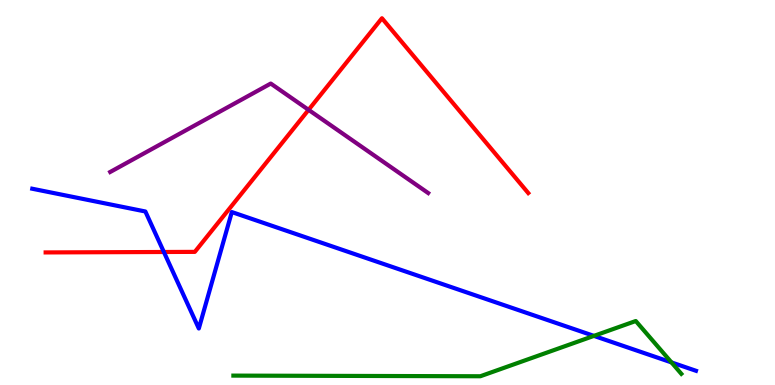[{'lines': ['blue', 'red'], 'intersections': [{'x': 2.11, 'y': 3.45}]}, {'lines': ['green', 'red'], 'intersections': []}, {'lines': ['purple', 'red'], 'intersections': [{'x': 3.98, 'y': 7.15}]}, {'lines': ['blue', 'green'], 'intersections': [{'x': 7.66, 'y': 1.28}, {'x': 8.66, 'y': 0.587}]}, {'lines': ['blue', 'purple'], 'intersections': []}, {'lines': ['green', 'purple'], 'intersections': []}]